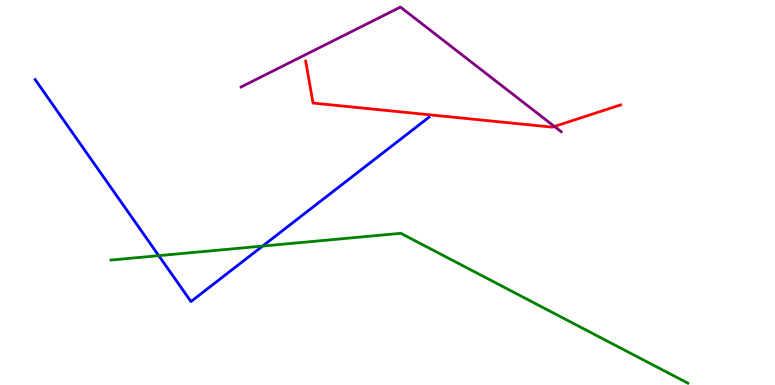[{'lines': ['blue', 'red'], 'intersections': []}, {'lines': ['green', 'red'], 'intersections': []}, {'lines': ['purple', 'red'], 'intersections': [{'x': 7.15, 'y': 6.72}]}, {'lines': ['blue', 'green'], 'intersections': [{'x': 2.05, 'y': 3.36}, {'x': 3.39, 'y': 3.61}]}, {'lines': ['blue', 'purple'], 'intersections': []}, {'lines': ['green', 'purple'], 'intersections': []}]